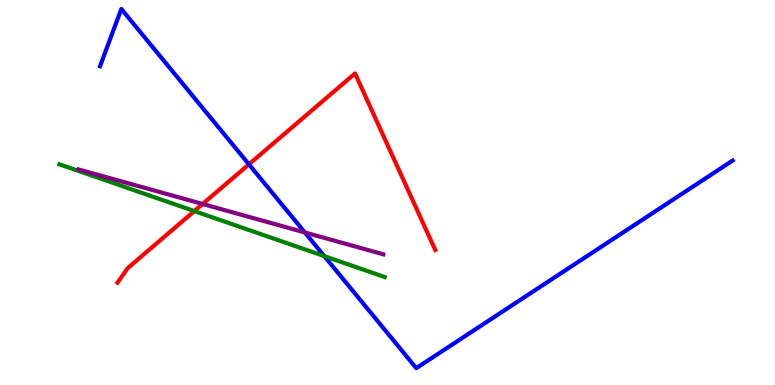[{'lines': ['blue', 'red'], 'intersections': [{'x': 3.21, 'y': 5.73}]}, {'lines': ['green', 'red'], 'intersections': [{'x': 2.51, 'y': 4.52}]}, {'lines': ['purple', 'red'], 'intersections': [{'x': 2.61, 'y': 4.7}]}, {'lines': ['blue', 'green'], 'intersections': [{'x': 4.18, 'y': 3.35}]}, {'lines': ['blue', 'purple'], 'intersections': [{'x': 3.93, 'y': 3.96}]}, {'lines': ['green', 'purple'], 'intersections': []}]